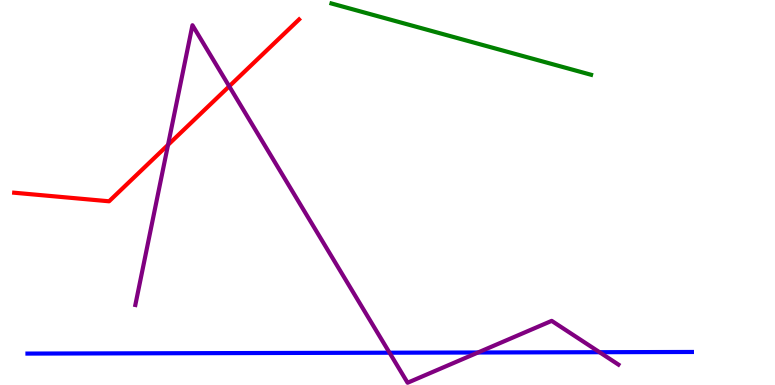[{'lines': ['blue', 'red'], 'intersections': []}, {'lines': ['green', 'red'], 'intersections': []}, {'lines': ['purple', 'red'], 'intersections': [{'x': 2.17, 'y': 6.24}, {'x': 2.96, 'y': 7.76}]}, {'lines': ['blue', 'green'], 'intersections': []}, {'lines': ['blue', 'purple'], 'intersections': [{'x': 5.03, 'y': 0.839}, {'x': 6.17, 'y': 0.844}, {'x': 7.74, 'y': 0.852}]}, {'lines': ['green', 'purple'], 'intersections': []}]